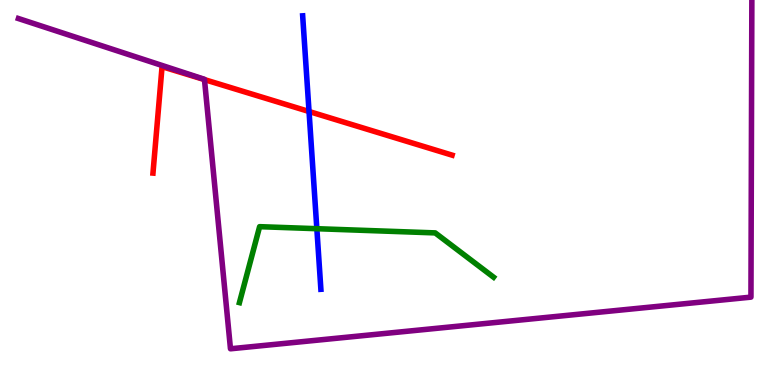[{'lines': ['blue', 'red'], 'intersections': [{'x': 3.99, 'y': 7.1}]}, {'lines': ['green', 'red'], 'intersections': []}, {'lines': ['purple', 'red'], 'intersections': [{'x': 2.64, 'y': 7.93}]}, {'lines': ['blue', 'green'], 'intersections': [{'x': 4.09, 'y': 4.06}]}, {'lines': ['blue', 'purple'], 'intersections': []}, {'lines': ['green', 'purple'], 'intersections': []}]